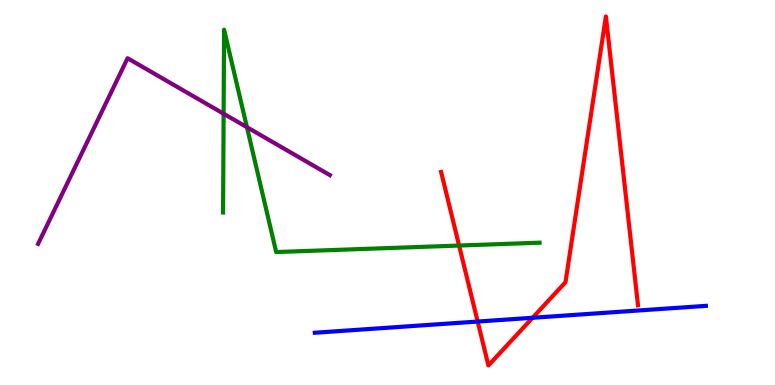[{'lines': ['blue', 'red'], 'intersections': [{'x': 6.16, 'y': 1.65}, {'x': 6.87, 'y': 1.75}]}, {'lines': ['green', 'red'], 'intersections': [{'x': 5.92, 'y': 3.62}]}, {'lines': ['purple', 'red'], 'intersections': []}, {'lines': ['blue', 'green'], 'intersections': []}, {'lines': ['blue', 'purple'], 'intersections': []}, {'lines': ['green', 'purple'], 'intersections': [{'x': 2.89, 'y': 7.05}, {'x': 3.19, 'y': 6.7}]}]